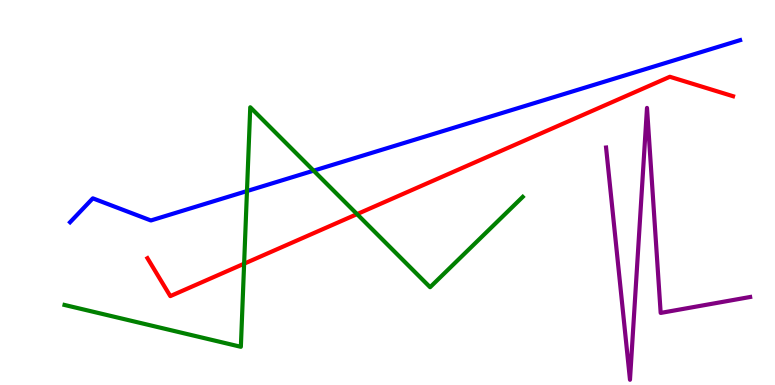[{'lines': ['blue', 'red'], 'intersections': []}, {'lines': ['green', 'red'], 'intersections': [{'x': 3.15, 'y': 3.15}, {'x': 4.61, 'y': 4.44}]}, {'lines': ['purple', 'red'], 'intersections': []}, {'lines': ['blue', 'green'], 'intersections': [{'x': 3.19, 'y': 5.04}, {'x': 4.05, 'y': 5.57}]}, {'lines': ['blue', 'purple'], 'intersections': []}, {'lines': ['green', 'purple'], 'intersections': []}]